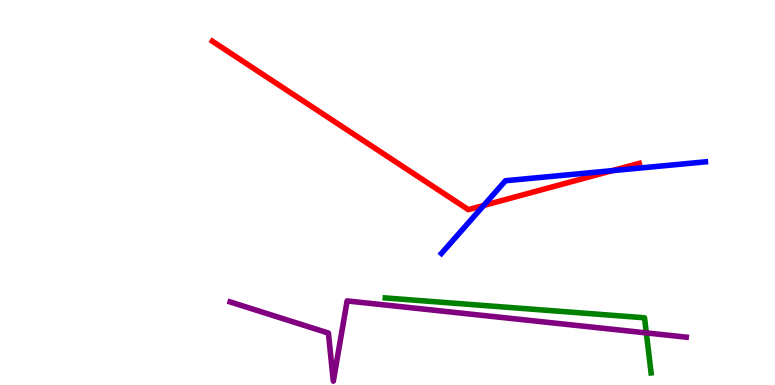[{'lines': ['blue', 'red'], 'intersections': [{'x': 6.24, 'y': 4.66}, {'x': 7.9, 'y': 5.57}]}, {'lines': ['green', 'red'], 'intersections': []}, {'lines': ['purple', 'red'], 'intersections': []}, {'lines': ['blue', 'green'], 'intersections': []}, {'lines': ['blue', 'purple'], 'intersections': []}, {'lines': ['green', 'purple'], 'intersections': [{'x': 8.34, 'y': 1.35}]}]